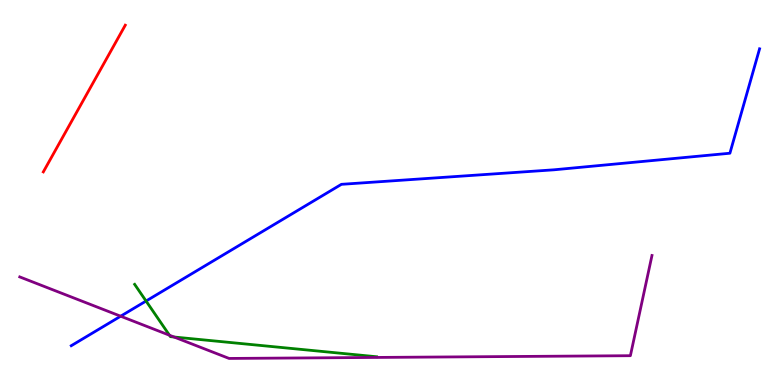[{'lines': ['blue', 'red'], 'intersections': []}, {'lines': ['green', 'red'], 'intersections': []}, {'lines': ['purple', 'red'], 'intersections': []}, {'lines': ['blue', 'green'], 'intersections': [{'x': 1.88, 'y': 2.18}]}, {'lines': ['blue', 'purple'], 'intersections': [{'x': 1.56, 'y': 1.79}]}, {'lines': ['green', 'purple'], 'intersections': [{'x': 2.19, 'y': 1.29}, {'x': 2.25, 'y': 1.25}]}]